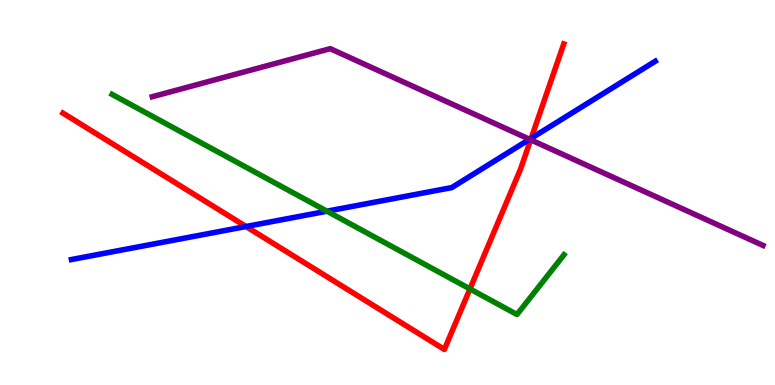[{'lines': ['blue', 'red'], 'intersections': [{'x': 3.17, 'y': 4.12}, {'x': 6.85, 'y': 6.41}]}, {'lines': ['green', 'red'], 'intersections': [{'x': 6.06, 'y': 2.5}]}, {'lines': ['purple', 'red'], 'intersections': [{'x': 6.85, 'y': 6.37}]}, {'lines': ['blue', 'green'], 'intersections': [{'x': 4.22, 'y': 4.51}]}, {'lines': ['blue', 'purple'], 'intersections': [{'x': 6.83, 'y': 6.38}]}, {'lines': ['green', 'purple'], 'intersections': []}]